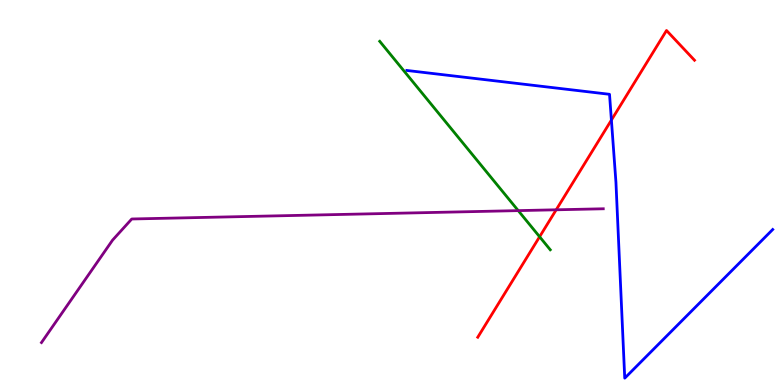[{'lines': ['blue', 'red'], 'intersections': [{'x': 7.89, 'y': 6.88}]}, {'lines': ['green', 'red'], 'intersections': [{'x': 6.96, 'y': 3.85}]}, {'lines': ['purple', 'red'], 'intersections': [{'x': 7.18, 'y': 4.55}]}, {'lines': ['blue', 'green'], 'intersections': []}, {'lines': ['blue', 'purple'], 'intersections': []}, {'lines': ['green', 'purple'], 'intersections': [{'x': 6.69, 'y': 4.53}]}]